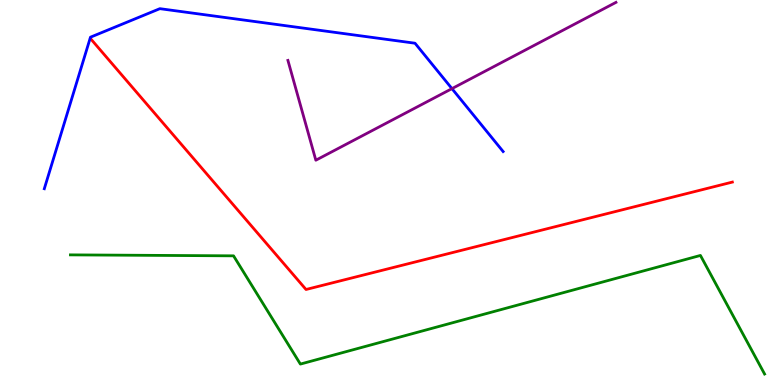[{'lines': ['blue', 'red'], 'intersections': []}, {'lines': ['green', 'red'], 'intersections': []}, {'lines': ['purple', 'red'], 'intersections': []}, {'lines': ['blue', 'green'], 'intersections': []}, {'lines': ['blue', 'purple'], 'intersections': [{'x': 5.83, 'y': 7.7}]}, {'lines': ['green', 'purple'], 'intersections': []}]